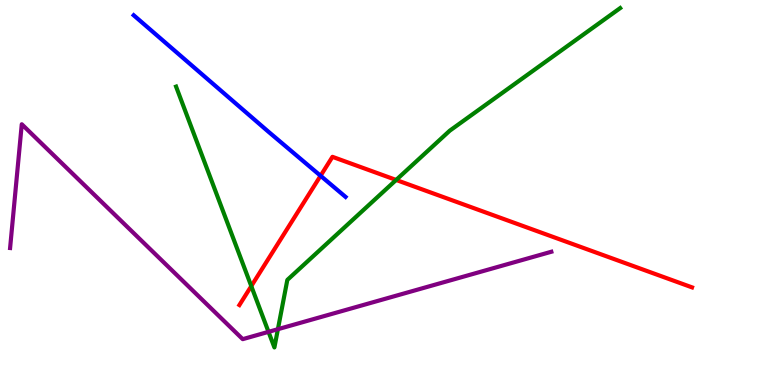[{'lines': ['blue', 'red'], 'intersections': [{'x': 4.14, 'y': 5.43}]}, {'lines': ['green', 'red'], 'intersections': [{'x': 3.24, 'y': 2.57}, {'x': 5.11, 'y': 5.33}]}, {'lines': ['purple', 'red'], 'intersections': []}, {'lines': ['blue', 'green'], 'intersections': []}, {'lines': ['blue', 'purple'], 'intersections': []}, {'lines': ['green', 'purple'], 'intersections': [{'x': 3.46, 'y': 1.38}, {'x': 3.59, 'y': 1.45}]}]